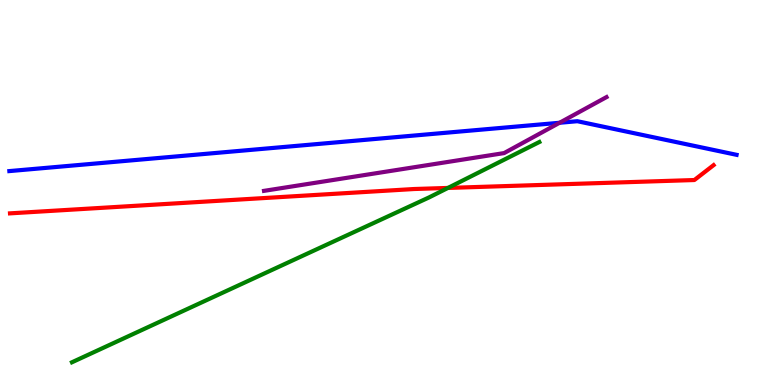[{'lines': ['blue', 'red'], 'intersections': []}, {'lines': ['green', 'red'], 'intersections': [{'x': 5.78, 'y': 5.12}]}, {'lines': ['purple', 'red'], 'intersections': []}, {'lines': ['blue', 'green'], 'intersections': []}, {'lines': ['blue', 'purple'], 'intersections': [{'x': 7.22, 'y': 6.81}]}, {'lines': ['green', 'purple'], 'intersections': []}]